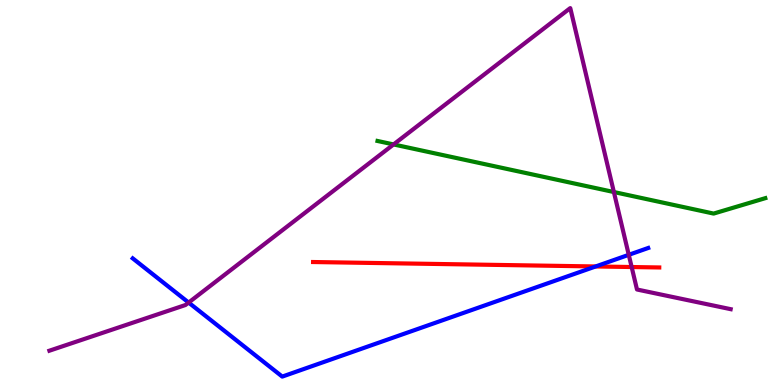[{'lines': ['blue', 'red'], 'intersections': [{'x': 7.69, 'y': 3.08}]}, {'lines': ['green', 'red'], 'intersections': []}, {'lines': ['purple', 'red'], 'intersections': [{'x': 8.15, 'y': 3.06}]}, {'lines': ['blue', 'green'], 'intersections': []}, {'lines': ['blue', 'purple'], 'intersections': [{'x': 2.43, 'y': 2.14}, {'x': 8.11, 'y': 3.38}]}, {'lines': ['green', 'purple'], 'intersections': [{'x': 5.08, 'y': 6.25}, {'x': 7.92, 'y': 5.01}]}]